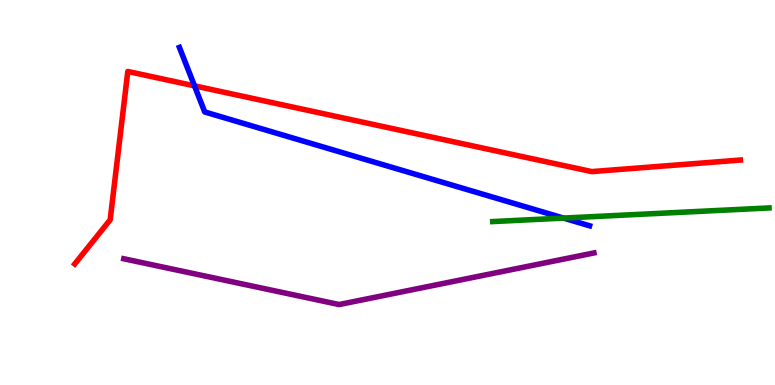[{'lines': ['blue', 'red'], 'intersections': [{'x': 2.51, 'y': 7.77}]}, {'lines': ['green', 'red'], 'intersections': []}, {'lines': ['purple', 'red'], 'intersections': []}, {'lines': ['blue', 'green'], 'intersections': [{'x': 7.27, 'y': 4.34}]}, {'lines': ['blue', 'purple'], 'intersections': []}, {'lines': ['green', 'purple'], 'intersections': []}]